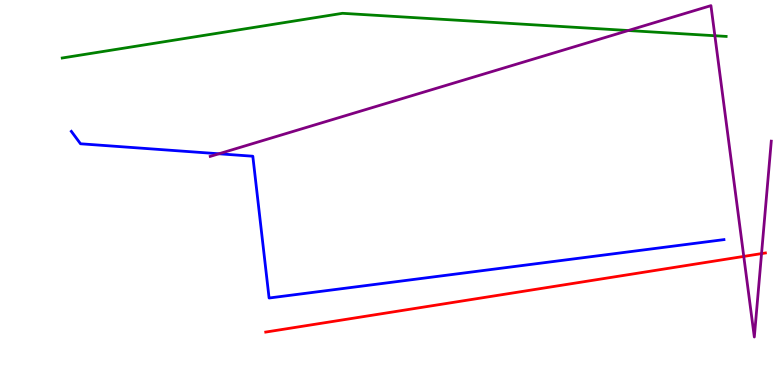[{'lines': ['blue', 'red'], 'intersections': []}, {'lines': ['green', 'red'], 'intersections': []}, {'lines': ['purple', 'red'], 'intersections': [{'x': 9.6, 'y': 3.34}, {'x': 9.83, 'y': 3.41}]}, {'lines': ['blue', 'green'], 'intersections': []}, {'lines': ['blue', 'purple'], 'intersections': [{'x': 2.82, 'y': 6.01}]}, {'lines': ['green', 'purple'], 'intersections': [{'x': 8.11, 'y': 9.21}, {'x': 9.22, 'y': 9.07}]}]